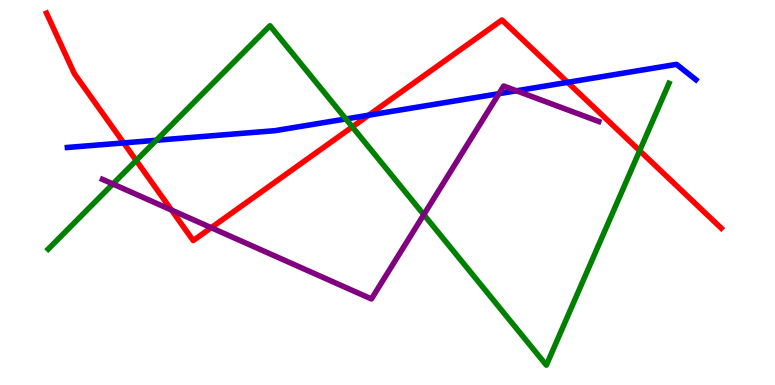[{'lines': ['blue', 'red'], 'intersections': [{'x': 1.6, 'y': 6.29}, {'x': 4.76, 'y': 7.01}, {'x': 7.32, 'y': 7.86}]}, {'lines': ['green', 'red'], 'intersections': [{'x': 1.76, 'y': 5.83}, {'x': 4.55, 'y': 6.7}, {'x': 8.25, 'y': 6.09}]}, {'lines': ['purple', 'red'], 'intersections': [{'x': 2.21, 'y': 4.54}, {'x': 2.73, 'y': 4.09}]}, {'lines': ['blue', 'green'], 'intersections': [{'x': 2.02, 'y': 6.36}, {'x': 4.46, 'y': 6.91}]}, {'lines': ['blue', 'purple'], 'intersections': [{'x': 6.44, 'y': 7.57}, {'x': 6.66, 'y': 7.64}]}, {'lines': ['green', 'purple'], 'intersections': [{'x': 1.46, 'y': 5.22}, {'x': 5.47, 'y': 4.42}]}]